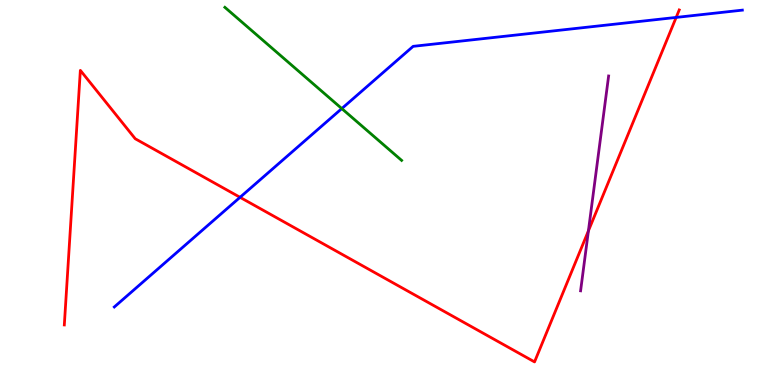[{'lines': ['blue', 'red'], 'intersections': [{'x': 3.1, 'y': 4.87}, {'x': 8.72, 'y': 9.55}]}, {'lines': ['green', 'red'], 'intersections': []}, {'lines': ['purple', 'red'], 'intersections': [{'x': 7.59, 'y': 4.0}]}, {'lines': ['blue', 'green'], 'intersections': [{'x': 4.41, 'y': 7.18}]}, {'lines': ['blue', 'purple'], 'intersections': []}, {'lines': ['green', 'purple'], 'intersections': []}]